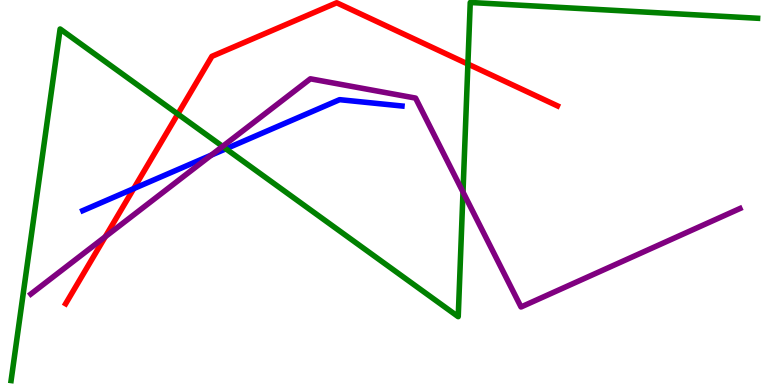[{'lines': ['blue', 'red'], 'intersections': [{'x': 1.73, 'y': 5.1}]}, {'lines': ['green', 'red'], 'intersections': [{'x': 2.29, 'y': 7.04}, {'x': 6.04, 'y': 8.34}]}, {'lines': ['purple', 'red'], 'intersections': [{'x': 1.36, 'y': 3.85}]}, {'lines': ['blue', 'green'], 'intersections': [{'x': 2.91, 'y': 6.14}]}, {'lines': ['blue', 'purple'], 'intersections': [{'x': 2.73, 'y': 5.97}]}, {'lines': ['green', 'purple'], 'intersections': [{'x': 2.87, 'y': 6.2}, {'x': 5.97, 'y': 5.01}]}]